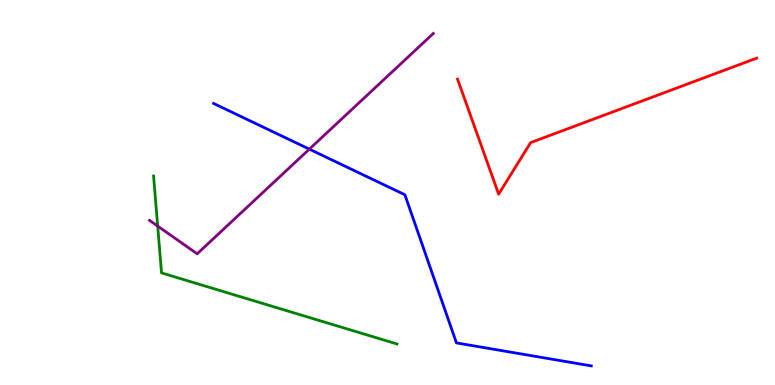[{'lines': ['blue', 'red'], 'intersections': []}, {'lines': ['green', 'red'], 'intersections': []}, {'lines': ['purple', 'red'], 'intersections': []}, {'lines': ['blue', 'green'], 'intersections': []}, {'lines': ['blue', 'purple'], 'intersections': [{'x': 3.99, 'y': 6.13}]}, {'lines': ['green', 'purple'], 'intersections': [{'x': 2.03, 'y': 4.13}]}]